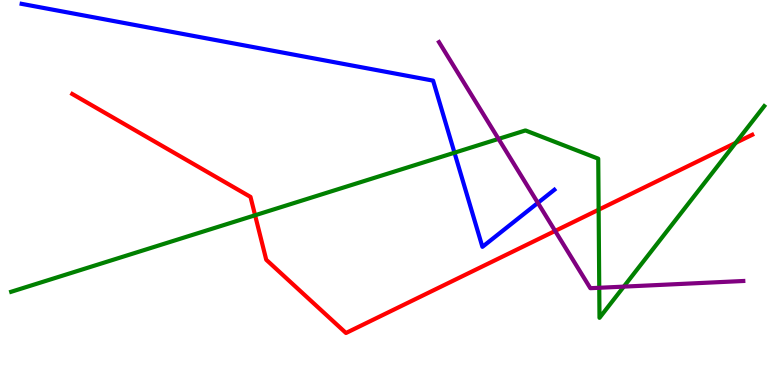[{'lines': ['blue', 'red'], 'intersections': []}, {'lines': ['green', 'red'], 'intersections': [{'x': 3.29, 'y': 4.41}, {'x': 7.72, 'y': 4.55}, {'x': 9.49, 'y': 6.29}]}, {'lines': ['purple', 'red'], 'intersections': [{'x': 7.16, 'y': 4.0}]}, {'lines': ['blue', 'green'], 'intersections': [{'x': 5.86, 'y': 6.03}]}, {'lines': ['blue', 'purple'], 'intersections': [{'x': 6.94, 'y': 4.73}]}, {'lines': ['green', 'purple'], 'intersections': [{'x': 6.43, 'y': 6.39}, {'x': 7.73, 'y': 2.53}, {'x': 8.05, 'y': 2.56}]}]